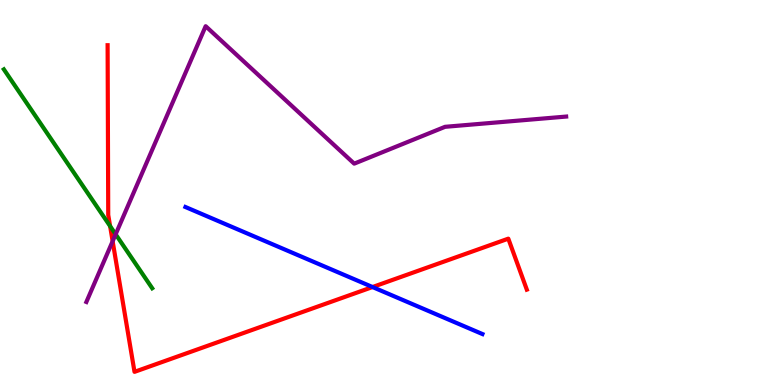[{'lines': ['blue', 'red'], 'intersections': [{'x': 4.81, 'y': 2.54}]}, {'lines': ['green', 'red'], 'intersections': [{'x': 1.42, 'y': 4.13}]}, {'lines': ['purple', 'red'], 'intersections': [{'x': 1.45, 'y': 3.73}]}, {'lines': ['blue', 'green'], 'intersections': []}, {'lines': ['blue', 'purple'], 'intersections': []}, {'lines': ['green', 'purple'], 'intersections': [{'x': 1.49, 'y': 3.91}]}]